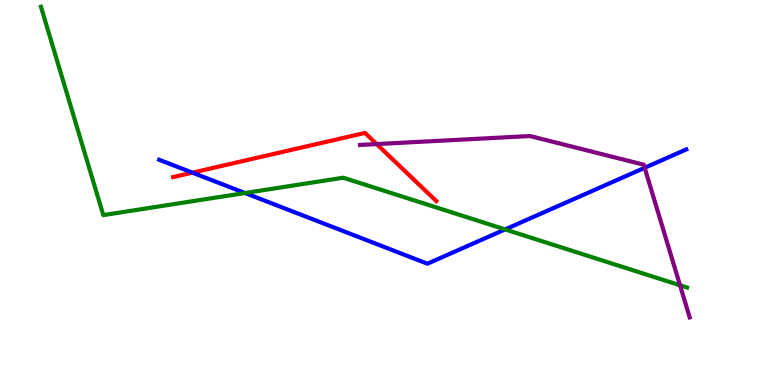[{'lines': ['blue', 'red'], 'intersections': [{'x': 2.48, 'y': 5.52}]}, {'lines': ['green', 'red'], 'intersections': []}, {'lines': ['purple', 'red'], 'intersections': [{'x': 4.86, 'y': 6.26}]}, {'lines': ['blue', 'green'], 'intersections': [{'x': 3.16, 'y': 4.99}, {'x': 6.52, 'y': 4.04}]}, {'lines': ['blue', 'purple'], 'intersections': [{'x': 8.32, 'y': 5.64}]}, {'lines': ['green', 'purple'], 'intersections': [{'x': 8.77, 'y': 2.59}]}]